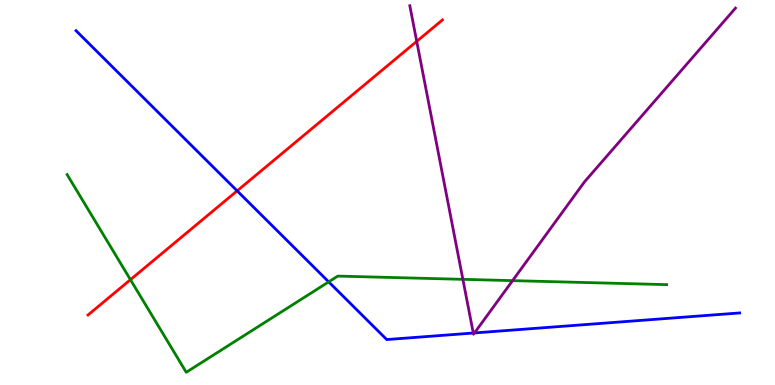[{'lines': ['blue', 'red'], 'intersections': [{'x': 3.06, 'y': 5.04}]}, {'lines': ['green', 'red'], 'intersections': [{'x': 1.68, 'y': 2.74}]}, {'lines': ['purple', 'red'], 'intersections': [{'x': 5.38, 'y': 8.93}]}, {'lines': ['blue', 'green'], 'intersections': [{'x': 4.24, 'y': 2.68}]}, {'lines': ['blue', 'purple'], 'intersections': [{'x': 6.11, 'y': 1.35}, {'x': 6.12, 'y': 1.35}]}, {'lines': ['green', 'purple'], 'intersections': [{'x': 5.97, 'y': 2.74}, {'x': 6.61, 'y': 2.71}]}]